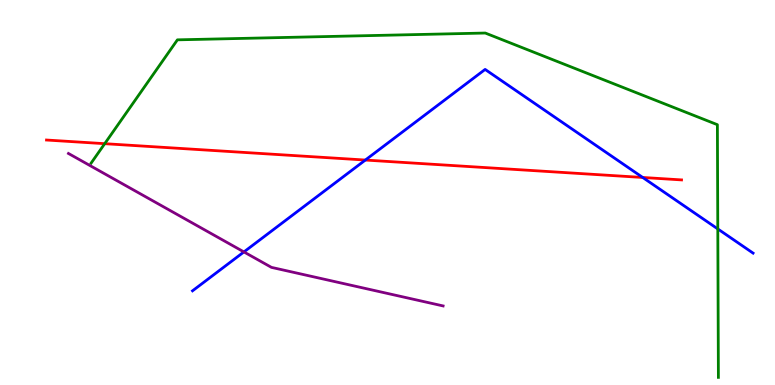[{'lines': ['blue', 'red'], 'intersections': [{'x': 4.71, 'y': 5.84}, {'x': 8.29, 'y': 5.39}]}, {'lines': ['green', 'red'], 'intersections': [{'x': 1.35, 'y': 6.27}]}, {'lines': ['purple', 'red'], 'intersections': []}, {'lines': ['blue', 'green'], 'intersections': [{'x': 9.26, 'y': 4.05}]}, {'lines': ['blue', 'purple'], 'intersections': [{'x': 3.15, 'y': 3.46}]}, {'lines': ['green', 'purple'], 'intersections': []}]